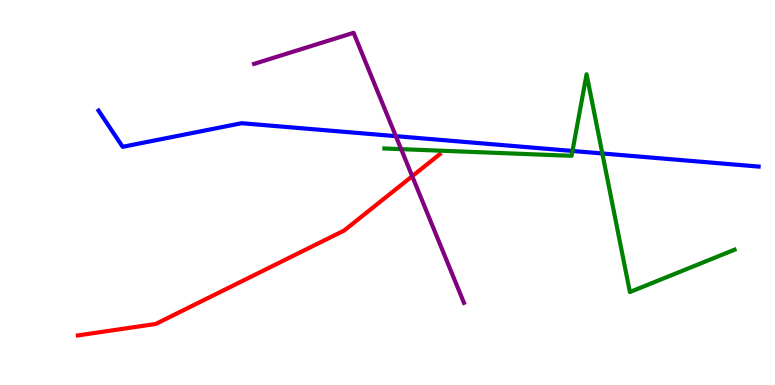[{'lines': ['blue', 'red'], 'intersections': []}, {'lines': ['green', 'red'], 'intersections': []}, {'lines': ['purple', 'red'], 'intersections': [{'x': 5.32, 'y': 5.42}]}, {'lines': ['blue', 'green'], 'intersections': [{'x': 7.39, 'y': 6.08}, {'x': 7.77, 'y': 6.01}]}, {'lines': ['blue', 'purple'], 'intersections': [{'x': 5.11, 'y': 6.46}]}, {'lines': ['green', 'purple'], 'intersections': [{'x': 5.18, 'y': 6.13}]}]